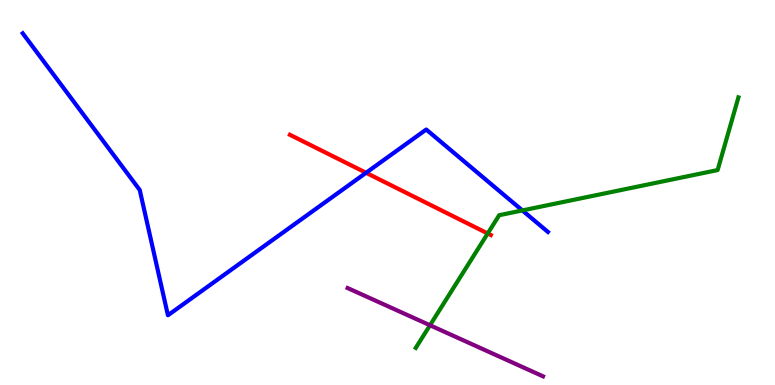[{'lines': ['blue', 'red'], 'intersections': [{'x': 4.72, 'y': 5.51}]}, {'lines': ['green', 'red'], 'intersections': [{'x': 6.29, 'y': 3.94}]}, {'lines': ['purple', 'red'], 'intersections': []}, {'lines': ['blue', 'green'], 'intersections': [{'x': 6.74, 'y': 4.53}]}, {'lines': ['blue', 'purple'], 'intersections': []}, {'lines': ['green', 'purple'], 'intersections': [{'x': 5.55, 'y': 1.55}]}]